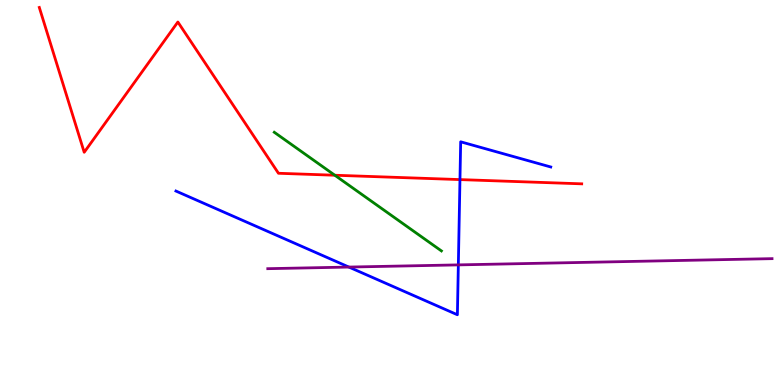[{'lines': ['blue', 'red'], 'intersections': [{'x': 5.94, 'y': 5.34}]}, {'lines': ['green', 'red'], 'intersections': [{'x': 4.32, 'y': 5.45}]}, {'lines': ['purple', 'red'], 'intersections': []}, {'lines': ['blue', 'green'], 'intersections': []}, {'lines': ['blue', 'purple'], 'intersections': [{'x': 4.5, 'y': 3.06}, {'x': 5.91, 'y': 3.12}]}, {'lines': ['green', 'purple'], 'intersections': []}]